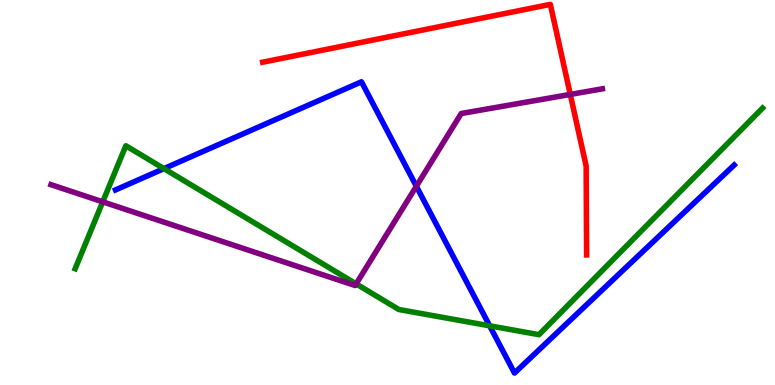[{'lines': ['blue', 'red'], 'intersections': []}, {'lines': ['green', 'red'], 'intersections': []}, {'lines': ['purple', 'red'], 'intersections': [{'x': 7.36, 'y': 7.55}]}, {'lines': ['blue', 'green'], 'intersections': [{'x': 2.12, 'y': 5.62}, {'x': 6.32, 'y': 1.54}]}, {'lines': ['blue', 'purple'], 'intersections': [{'x': 5.37, 'y': 5.16}]}, {'lines': ['green', 'purple'], 'intersections': [{'x': 1.33, 'y': 4.76}, {'x': 4.6, 'y': 2.63}]}]